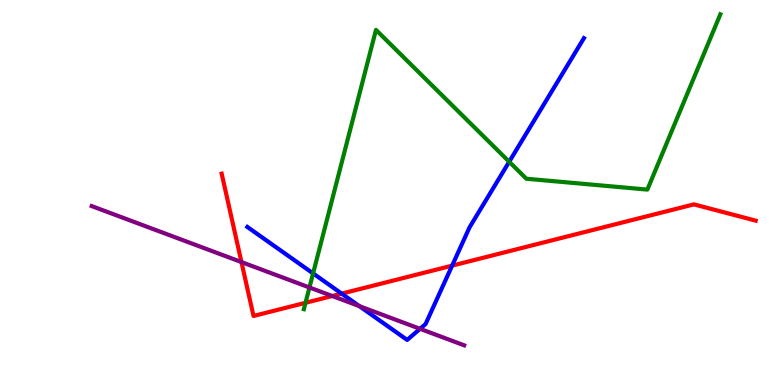[{'lines': ['blue', 'red'], 'intersections': [{'x': 4.41, 'y': 2.37}, {'x': 5.83, 'y': 3.1}]}, {'lines': ['green', 'red'], 'intersections': [{'x': 3.94, 'y': 2.14}]}, {'lines': ['purple', 'red'], 'intersections': [{'x': 3.12, 'y': 3.19}, {'x': 4.29, 'y': 2.31}]}, {'lines': ['blue', 'green'], 'intersections': [{'x': 4.04, 'y': 2.9}, {'x': 6.57, 'y': 5.8}]}, {'lines': ['blue', 'purple'], 'intersections': [{'x': 4.64, 'y': 2.05}, {'x': 5.42, 'y': 1.46}]}, {'lines': ['green', 'purple'], 'intersections': [{'x': 3.99, 'y': 2.53}]}]